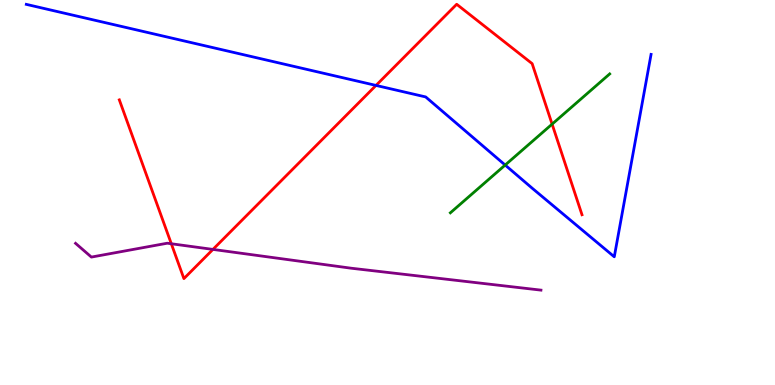[{'lines': ['blue', 'red'], 'intersections': [{'x': 4.85, 'y': 7.78}]}, {'lines': ['green', 'red'], 'intersections': [{'x': 7.12, 'y': 6.78}]}, {'lines': ['purple', 'red'], 'intersections': [{'x': 2.21, 'y': 3.67}, {'x': 2.75, 'y': 3.52}]}, {'lines': ['blue', 'green'], 'intersections': [{'x': 6.52, 'y': 5.71}]}, {'lines': ['blue', 'purple'], 'intersections': []}, {'lines': ['green', 'purple'], 'intersections': []}]